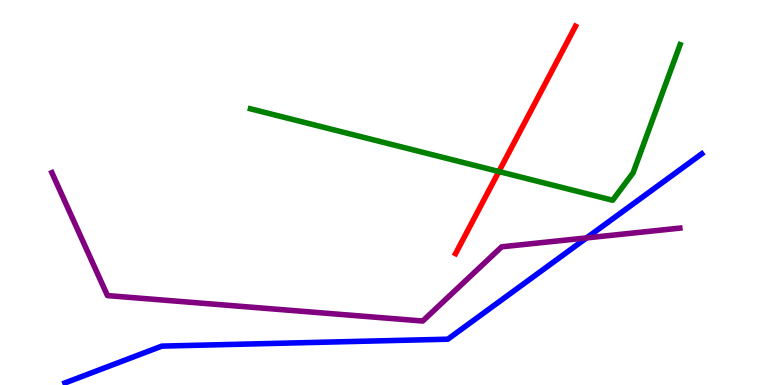[{'lines': ['blue', 'red'], 'intersections': []}, {'lines': ['green', 'red'], 'intersections': [{'x': 6.44, 'y': 5.54}]}, {'lines': ['purple', 'red'], 'intersections': []}, {'lines': ['blue', 'green'], 'intersections': []}, {'lines': ['blue', 'purple'], 'intersections': [{'x': 7.57, 'y': 3.82}]}, {'lines': ['green', 'purple'], 'intersections': []}]